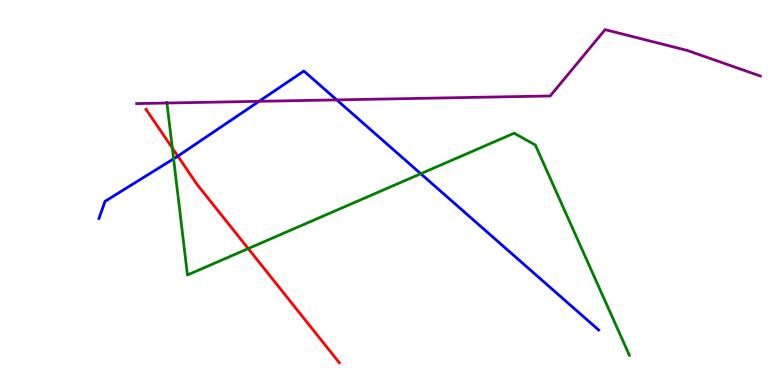[{'lines': ['blue', 'red'], 'intersections': [{'x': 2.29, 'y': 5.94}]}, {'lines': ['green', 'red'], 'intersections': [{'x': 2.22, 'y': 6.16}, {'x': 3.2, 'y': 3.54}]}, {'lines': ['purple', 'red'], 'intersections': []}, {'lines': ['blue', 'green'], 'intersections': [{'x': 2.24, 'y': 5.87}, {'x': 5.43, 'y': 5.49}]}, {'lines': ['blue', 'purple'], 'intersections': [{'x': 3.34, 'y': 7.37}, {'x': 4.34, 'y': 7.41}]}, {'lines': ['green', 'purple'], 'intersections': [{'x': 2.15, 'y': 7.32}]}]